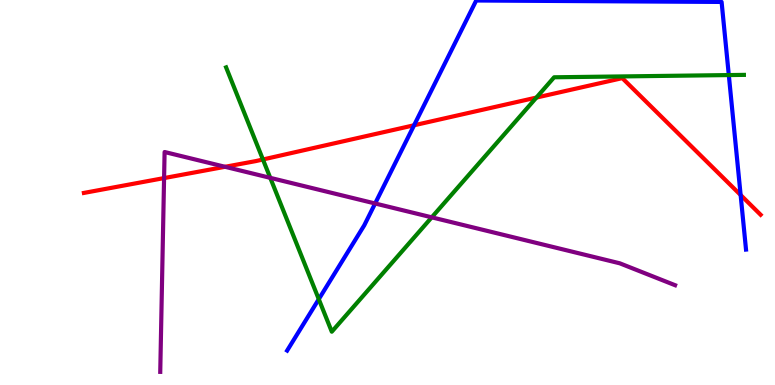[{'lines': ['blue', 'red'], 'intersections': [{'x': 5.34, 'y': 6.75}, {'x': 9.56, 'y': 4.93}]}, {'lines': ['green', 'red'], 'intersections': [{'x': 3.39, 'y': 5.86}, {'x': 6.92, 'y': 7.47}]}, {'lines': ['purple', 'red'], 'intersections': [{'x': 2.12, 'y': 5.37}, {'x': 2.9, 'y': 5.67}]}, {'lines': ['blue', 'green'], 'intersections': [{'x': 4.11, 'y': 2.23}, {'x': 9.4, 'y': 8.05}]}, {'lines': ['blue', 'purple'], 'intersections': [{'x': 4.84, 'y': 4.71}]}, {'lines': ['green', 'purple'], 'intersections': [{'x': 3.49, 'y': 5.38}, {'x': 5.57, 'y': 4.36}]}]